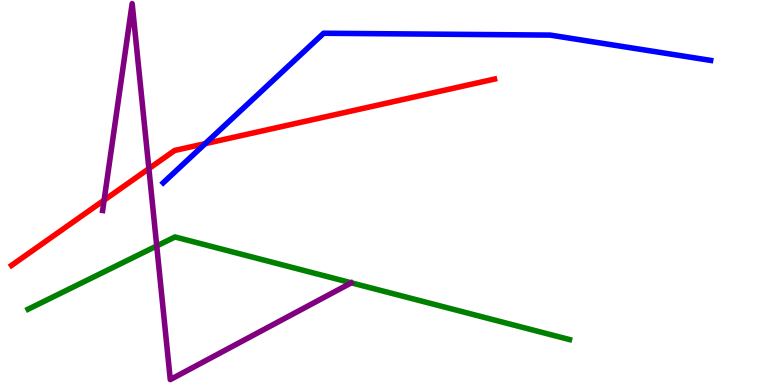[{'lines': ['blue', 'red'], 'intersections': [{'x': 2.65, 'y': 6.27}]}, {'lines': ['green', 'red'], 'intersections': []}, {'lines': ['purple', 'red'], 'intersections': [{'x': 1.34, 'y': 4.8}, {'x': 1.92, 'y': 5.62}]}, {'lines': ['blue', 'green'], 'intersections': []}, {'lines': ['blue', 'purple'], 'intersections': []}, {'lines': ['green', 'purple'], 'intersections': [{'x': 2.02, 'y': 3.61}]}]